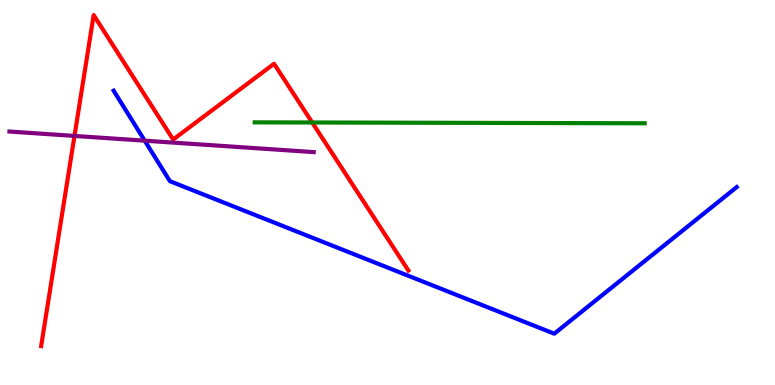[{'lines': ['blue', 'red'], 'intersections': []}, {'lines': ['green', 'red'], 'intersections': [{'x': 4.03, 'y': 6.82}]}, {'lines': ['purple', 'red'], 'intersections': [{'x': 0.961, 'y': 6.47}]}, {'lines': ['blue', 'green'], 'intersections': []}, {'lines': ['blue', 'purple'], 'intersections': [{'x': 1.87, 'y': 6.35}]}, {'lines': ['green', 'purple'], 'intersections': []}]